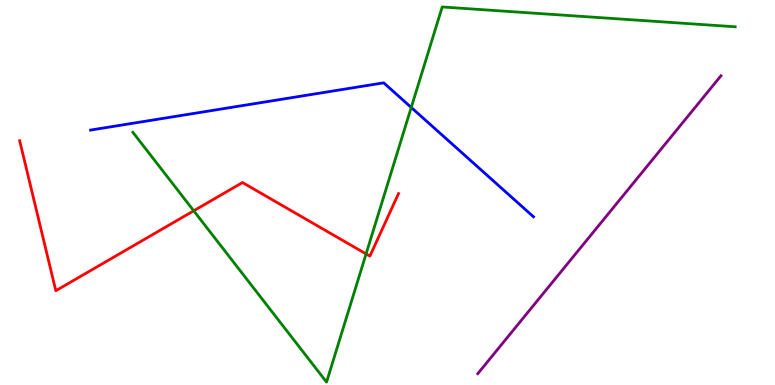[{'lines': ['blue', 'red'], 'intersections': []}, {'lines': ['green', 'red'], 'intersections': [{'x': 2.5, 'y': 4.52}, {'x': 4.72, 'y': 3.4}]}, {'lines': ['purple', 'red'], 'intersections': []}, {'lines': ['blue', 'green'], 'intersections': [{'x': 5.31, 'y': 7.21}]}, {'lines': ['blue', 'purple'], 'intersections': []}, {'lines': ['green', 'purple'], 'intersections': []}]